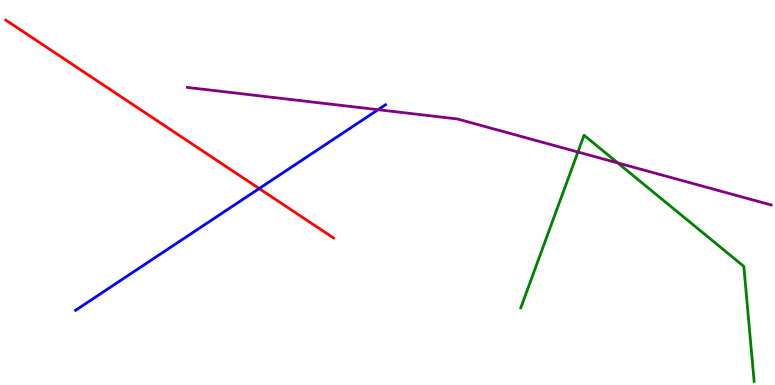[{'lines': ['blue', 'red'], 'intersections': [{'x': 3.34, 'y': 5.1}]}, {'lines': ['green', 'red'], 'intersections': []}, {'lines': ['purple', 'red'], 'intersections': []}, {'lines': ['blue', 'green'], 'intersections': []}, {'lines': ['blue', 'purple'], 'intersections': [{'x': 4.88, 'y': 7.15}]}, {'lines': ['green', 'purple'], 'intersections': [{'x': 7.46, 'y': 6.05}, {'x': 7.97, 'y': 5.77}]}]